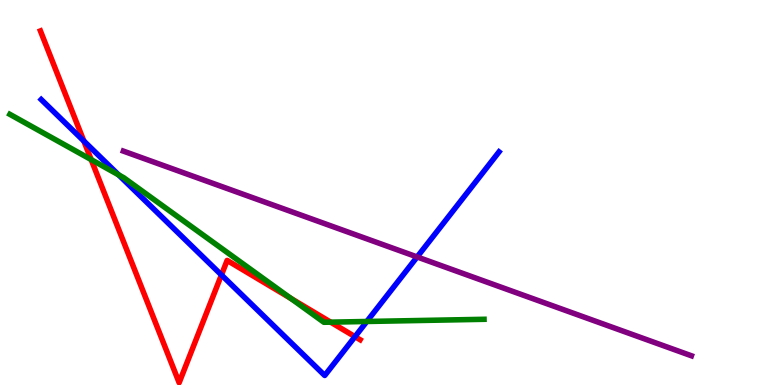[{'lines': ['blue', 'red'], 'intersections': [{'x': 1.08, 'y': 6.34}, {'x': 2.86, 'y': 2.86}, {'x': 4.58, 'y': 1.26}]}, {'lines': ['green', 'red'], 'intersections': [{'x': 1.18, 'y': 5.85}, {'x': 3.75, 'y': 2.25}, {'x': 4.27, 'y': 1.63}]}, {'lines': ['purple', 'red'], 'intersections': []}, {'lines': ['blue', 'green'], 'intersections': [{'x': 1.53, 'y': 5.46}, {'x': 4.73, 'y': 1.65}]}, {'lines': ['blue', 'purple'], 'intersections': [{'x': 5.38, 'y': 3.33}]}, {'lines': ['green', 'purple'], 'intersections': []}]